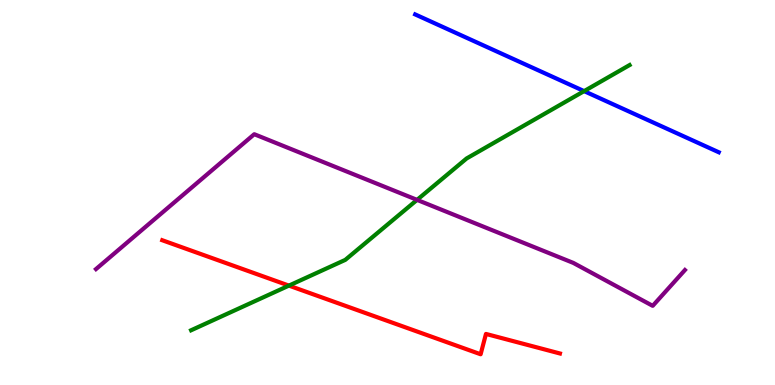[{'lines': ['blue', 'red'], 'intersections': []}, {'lines': ['green', 'red'], 'intersections': [{'x': 3.73, 'y': 2.58}]}, {'lines': ['purple', 'red'], 'intersections': []}, {'lines': ['blue', 'green'], 'intersections': [{'x': 7.54, 'y': 7.63}]}, {'lines': ['blue', 'purple'], 'intersections': []}, {'lines': ['green', 'purple'], 'intersections': [{'x': 5.38, 'y': 4.81}]}]